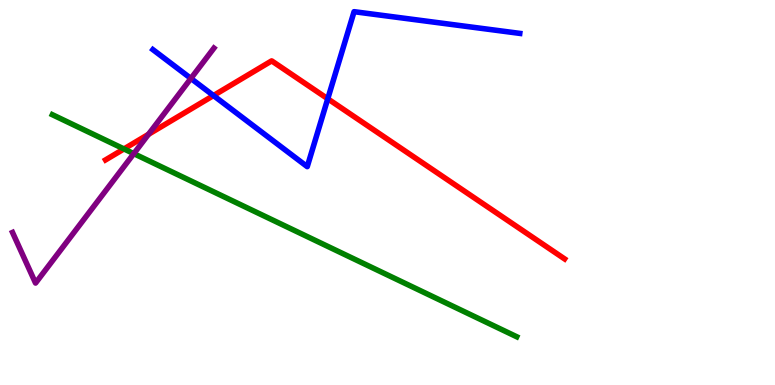[{'lines': ['blue', 'red'], 'intersections': [{'x': 2.75, 'y': 7.52}, {'x': 4.23, 'y': 7.43}]}, {'lines': ['green', 'red'], 'intersections': [{'x': 1.6, 'y': 6.13}]}, {'lines': ['purple', 'red'], 'intersections': [{'x': 1.92, 'y': 6.51}]}, {'lines': ['blue', 'green'], 'intersections': []}, {'lines': ['blue', 'purple'], 'intersections': [{'x': 2.46, 'y': 7.96}]}, {'lines': ['green', 'purple'], 'intersections': [{'x': 1.73, 'y': 6.01}]}]